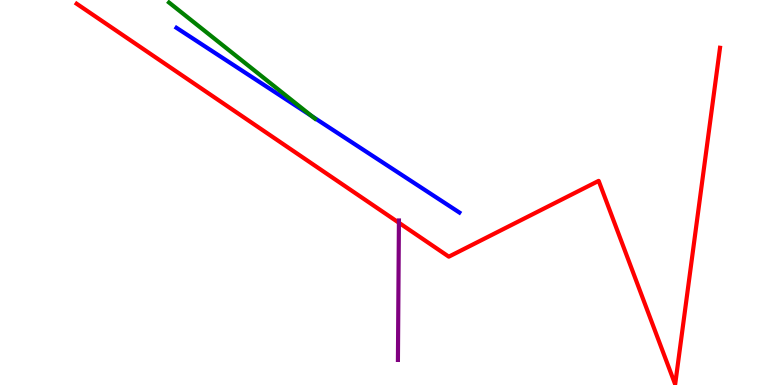[{'lines': ['blue', 'red'], 'intersections': []}, {'lines': ['green', 'red'], 'intersections': []}, {'lines': ['purple', 'red'], 'intersections': [{'x': 5.15, 'y': 4.21}]}, {'lines': ['blue', 'green'], 'intersections': [{'x': 4.02, 'y': 6.98}]}, {'lines': ['blue', 'purple'], 'intersections': []}, {'lines': ['green', 'purple'], 'intersections': []}]